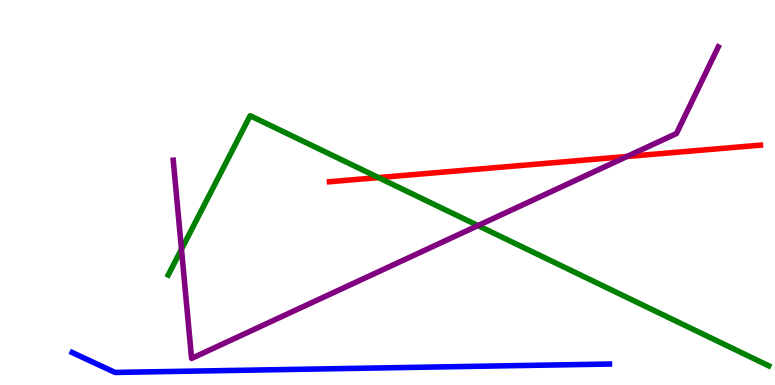[{'lines': ['blue', 'red'], 'intersections': []}, {'lines': ['green', 'red'], 'intersections': [{'x': 4.88, 'y': 5.39}]}, {'lines': ['purple', 'red'], 'intersections': [{'x': 8.09, 'y': 5.94}]}, {'lines': ['blue', 'green'], 'intersections': []}, {'lines': ['blue', 'purple'], 'intersections': []}, {'lines': ['green', 'purple'], 'intersections': [{'x': 2.34, 'y': 3.53}, {'x': 6.17, 'y': 4.14}]}]